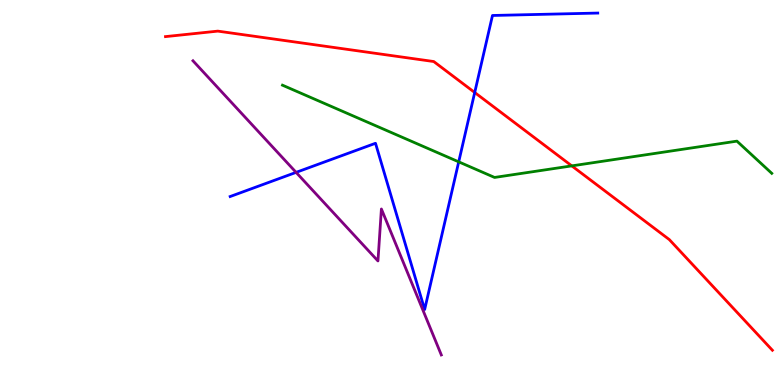[{'lines': ['blue', 'red'], 'intersections': [{'x': 6.13, 'y': 7.6}]}, {'lines': ['green', 'red'], 'intersections': [{'x': 7.38, 'y': 5.69}]}, {'lines': ['purple', 'red'], 'intersections': []}, {'lines': ['blue', 'green'], 'intersections': [{'x': 5.92, 'y': 5.8}]}, {'lines': ['blue', 'purple'], 'intersections': [{'x': 3.82, 'y': 5.52}]}, {'lines': ['green', 'purple'], 'intersections': []}]